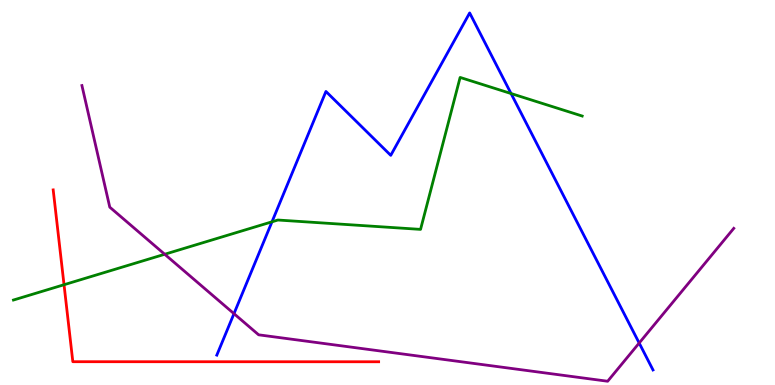[{'lines': ['blue', 'red'], 'intersections': []}, {'lines': ['green', 'red'], 'intersections': [{'x': 0.826, 'y': 2.6}]}, {'lines': ['purple', 'red'], 'intersections': []}, {'lines': ['blue', 'green'], 'intersections': [{'x': 3.51, 'y': 4.24}, {'x': 6.59, 'y': 7.57}]}, {'lines': ['blue', 'purple'], 'intersections': [{'x': 3.02, 'y': 1.85}, {'x': 8.25, 'y': 1.09}]}, {'lines': ['green', 'purple'], 'intersections': [{'x': 2.13, 'y': 3.4}]}]